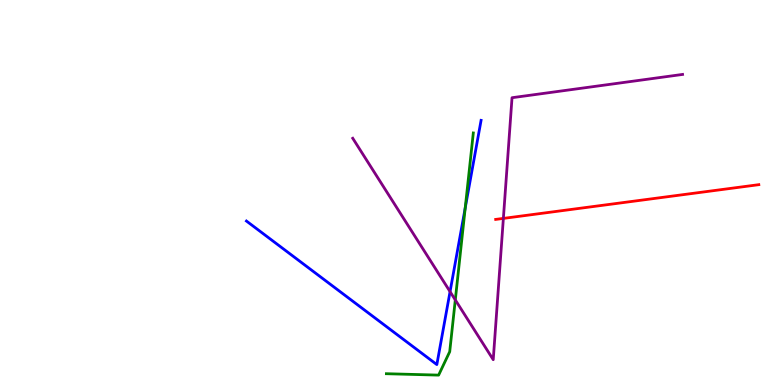[{'lines': ['blue', 'red'], 'intersections': []}, {'lines': ['green', 'red'], 'intersections': []}, {'lines': ['purple', 'red'], 'intersections': [{'x': 6.5, 'y': 4.33}]}, {'lines': ['blue', 'green'], 'intersections': [{'x': 6.0, 'y': 4.6}]}, {'lines': ['blue', 'purple'], 'intersections': [{'x': 5.81, 'y': 2.43}]}, {'lines': ['green', 'purple'], 'intersections': [{'x': 5.87, 'y': 2.21}]}]